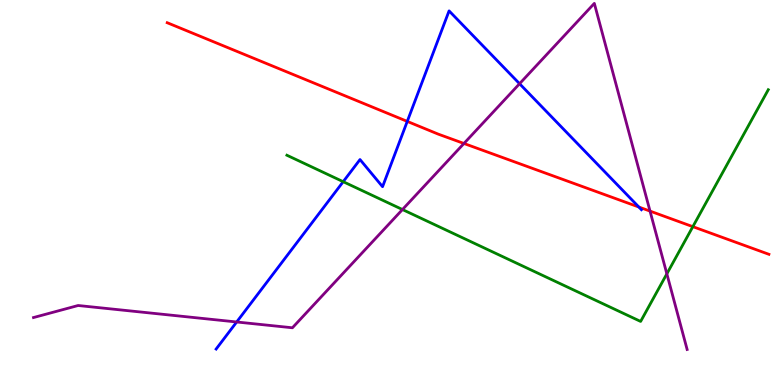[{'lines': ['blue', 'red'], 'intersections': [{'x': 5.26, 'y': 6.85}, {'x': 8.24, 'y': 4.62}]}, {'lines': ['green', 'red'], 'intersections': [{'x': 8.94, 'y': 4.11}]}, {'lines': ['purple', 'red'], 'intersections': [{'x': 5.99, 'y': 6.27}, {'x': 8.39, 'y': 4.52}]}, {'lines': ['blue', 'green'], 'intersections': [{'x': 4.43, 'y': 5.28}]}, {'lines': ['blue', 'purple'], 'intersections': [{'x': 3.05, 'y': 1.64}, {'x': 6.7, 'y': 7.83}]}, {'lines': ['green', 'purple'], 'intersections': [{'x': 5.19, 'y': 4.56}, {'x': 8.6, 'y': 2.89}]}]